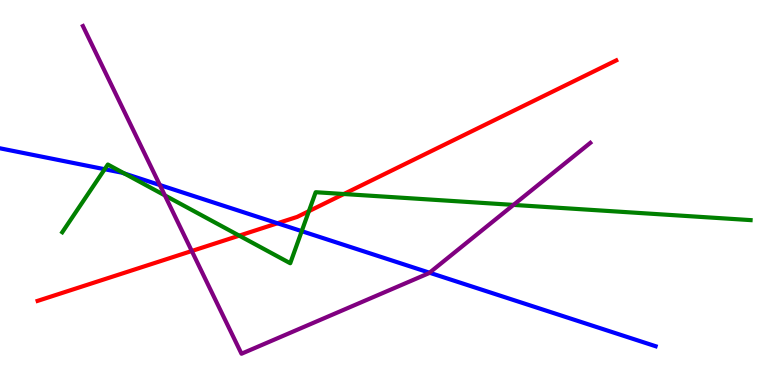[{'lines': ['blue', 'red'], 'intersections': [{'x': 3.58, 'y': 4.2}]}, {'lines': ['green', 'red'], 'intersections': [{'x': 3.09, 'y': 3.88}, {'x': 3.99, 'y': 4.52}, {'x': 4.44, 'y': 4.96}]}, {'lines': ['purple', 'red'], 'intersections': [{'x': 2.47, 'y': 3.48}]}, {'lines': ['blue', 'green'], 'intersections': [{'x': 1.35, 'y': 5.6}, {'x': 1.61, 'y': 5.49}, {'x': 3.89, 'y': 4.0}]}, {'lines': ['blue', 'purple'], 'intersections': [{'x': 2.06, 'y': 5.19}, {'x': 5.54, 'y': 2.92}]}, {'lines': ['green', 'purple'], 'intersections': [{'x': 2.13, 'y': 4.92}, {'x': 6.63, 'y': 4.68}]}]